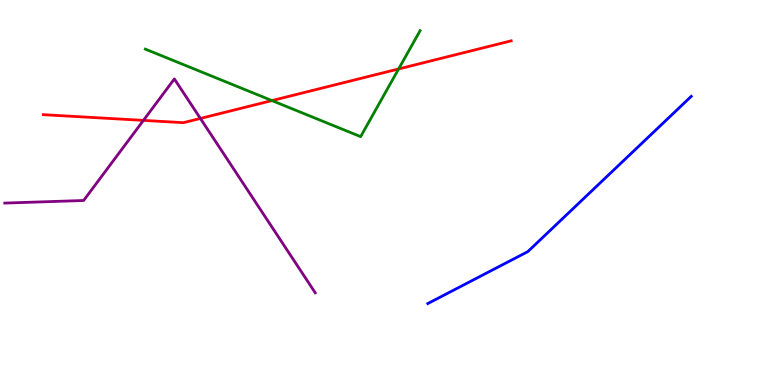[{'lines': ['blue', 'red'], 'intersections': []}, {'lines': ['green', 'red'], 'intersections': [{'x': 3.51, 'y': 7.39}, {'x': 5.14, 'y': 8.21}]}, {'lines': ['purple', 'red'], 'intersections': [{'x': 1.85, 'y': 6.87}, {'x': 2.59, 'y': 6.92}]}, {'lines': ['blue', 'green'], 'intersections': []}, {'lines': ['blue', 'purple'], 'intersections': []}, {'lines': ['green', 'purple'], 'intersections': []}]